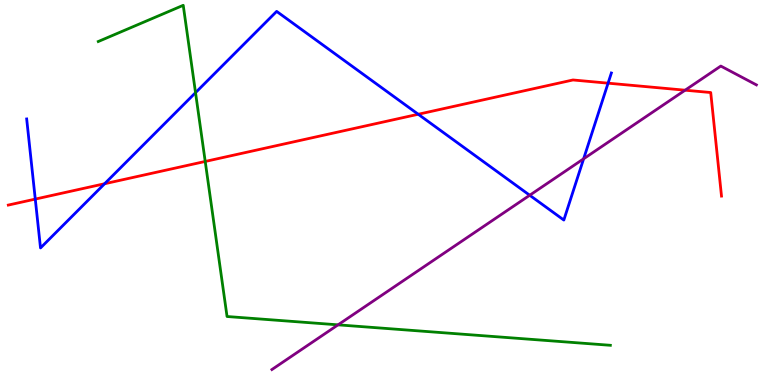[{'lines': ['blue', 'red'], 'intersections': [{'x': 0.455, 'y': 4.83}, {'x': 1.35, 'y': 5.23}, {'x': 5.4, 'y': 7.03}, {'x': 7.85, 'y': 7.84}]}, {'lines': ['green', 'red'], 'intersections': [{'x': 2.65, 'y': 5.81}]}, {'lines': ['purple', 'red'], 'intersections': [{'x': 8.84, 'y': 7.66}]}, {'lines': ['blue', 'green'], 'intersections': [{'x': 2.52, 'y': 7.59}]}, {'lines': ['blue', 'purple'], 'intersections': [{'x': 6.83, 'y': 4.93}, {'x': 7.53, 'y': 5.88}]}, {'lines': ['green', 'purple'], 'intersections': [{'x': 4.36, 'y': 1.56}]}]